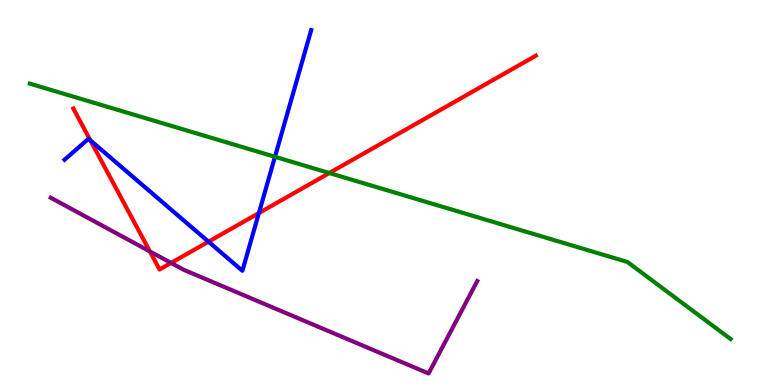[{'lines': ['blue', 'red'], 'intersections': [{'x': 1.17, 'y': 6.35}, {'x': 2.69, 'y': 3.72}, {'x': 3.34, 'y': 4.47}]}, {'lines': ['green', 'red'], 'intersections': [{'x': 4.25, 'y': 5.51}]}, {'lines': ['purple', 'red'], 'intersections': [{'x': 1.93, 'y': 3.47}, {'x': 2.21, 'y': 3.17}]}, {'lines': ['blue', 'green'], 'intersections': [{'x': 3.55, 'y': 5.93}]}, {'lines': ['blue', 'purple'], 'intersections': []}, {'lines': ['green', 'purple'], 'intersections': []}]